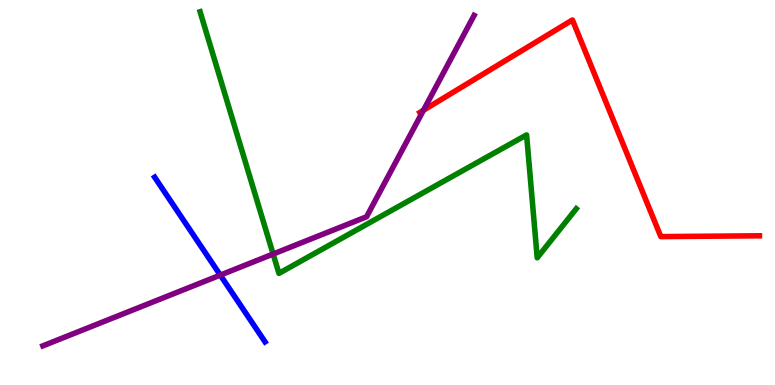[{'lines': ['blue', 'red'], 'intersections': []}, {'lines': ['green', 'red'], 'intersections': []}, {'lines': ['purple', 'red'], 'intersections': [{'x': 5.46, 'y': 7.14}]}, {'lines': ['blue', 'green'], 'intersections': []}, {'lines': ['blue', 'purple'], 'intersections': [{'x': 2.84, 'y': 2.85}]}, {'lines': ['green', 'purple'], 'intersections': [{'x': 3.52, 'y': 3.4}]}]